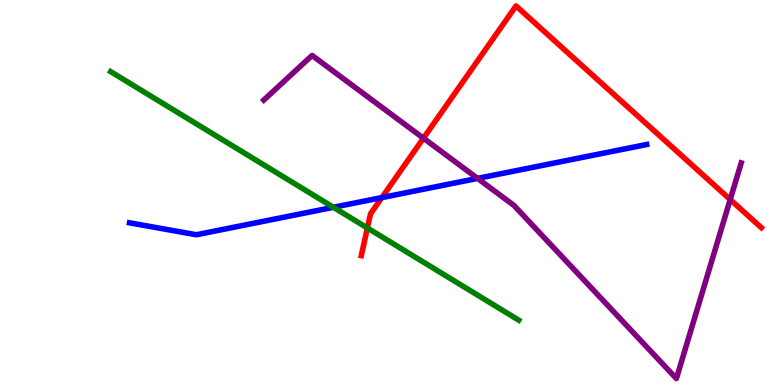[{'lines': ['blue', 'red'], 'intersections': [{'x': 4.93, 'y': 4.87}]}, {'lines': ['green', 'red'], 'intersections': [{'x': 4.74, 'y': 4.08}]}, {'lines': ['purple', 'red'], 'intersections': [{'x': 5.46, 'y': 6.41}, {'x': 9.42, 'y': 4.82}]}, {'lines': ['blue', 'green'], 'intersections': [{'x': 4.3, 'y': 4.62}]}, {'lines': ['blue', 'purple'], 'intersections': [{'x': 6.16, 'y': 5.37}]}, {'lines': ['green', 'purple'], 'intersections': []}]